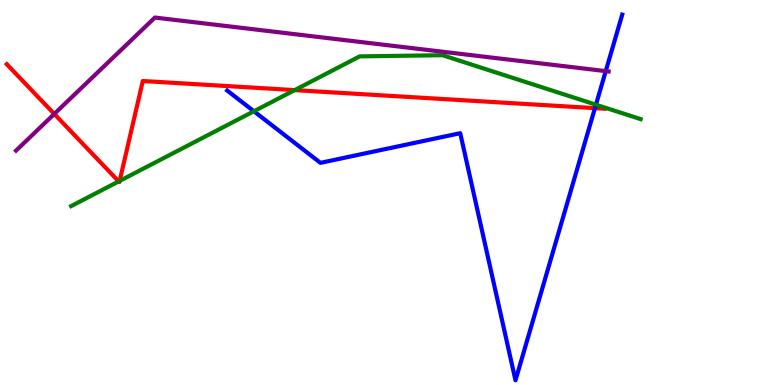[{'lines': ['blue', 'red'], 'intersections': [{'x': 7.68, 'y': 7.19}]}, {'lines': ['green', 'red'], 'intersections': [{'x': 1.53, 'y': 5.29}, {'x': 1.54, 'y': 5.3}, {'x': 3.8, 'y': 7.66}]}, {'lines': ['purple', 'red'], 'intersections': [{'x': 0.7, 'y': 7.04}]}, {'lines': ['blue', 'green'], 'intersections': [{'x': 3.28, 'y': 7.11}, {'x': 7.69, 'y': 7.28}]}, {'lines': ['blue', 'purple'], 'intersections': [{'x': 7.82, 'y': 8.15}]}, {'lines': ['green', 'purple'], 'intersections': []}]